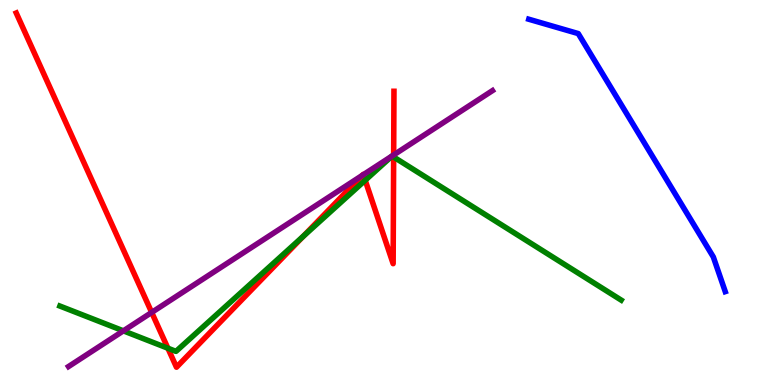[{'lines': ['blue', 'red'], 'intersections': []}, {'lines': ['green', 'red'], 'intersections': [{'x': 2.17, 'y': 0.956}, {'x': 3.91, 'y': 3.87}, {'x': 4.71, 'y': 5.32}, {'x': 5.08, 'y': 5.92}]}, {'lines': ['purple', 'red'], 'intersections': [{'x': 1.96, 'y': 1.89}, {'x': 4.67, 'y': 5.45}, {'x': 4.69, 'y': 5.46}, {'x': 5.08, 'y': 5.98}]}, {'lines': ['blue', 'green'], 'intersections': []}, {'lines': ['blue', 'purple'], 'intersections': []}, {'lines': ['green', 'purple'], 'intersections': [{'x': 1.59, 'y': 1.41}]}]